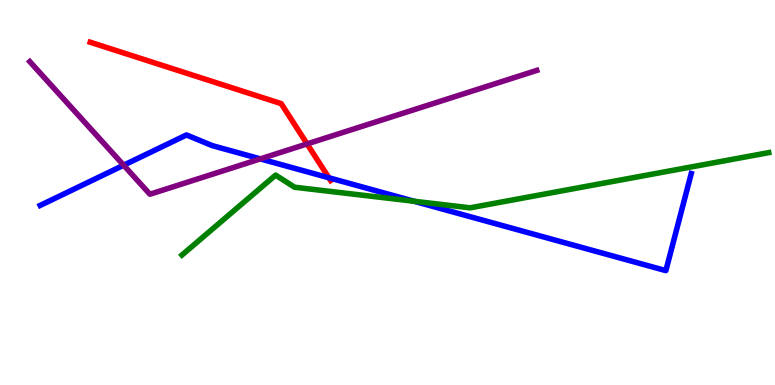[{'lines': ['blue', 'red'], 'intersections': [{'x': 4.24, 'y': 5.38}]}, {'lines': ['green', 'red'], 'intersections': []}, {'lines': ['purple', 'red'], 'intersections': [{'x': 3.96, 'y': 6.26}]}, {'lines': ['blue', 'green'], 'intersections': [{'x': 5.34, 'y': 4.77}]}, {'lines': ['blue', 'purple'], 'intersections': [{'x': 1.6, 'y': 5.71}, {'x': 3.36, 'y': 5.87}]}, {'lines': ['green', 'purple'], 'intersections': []}]